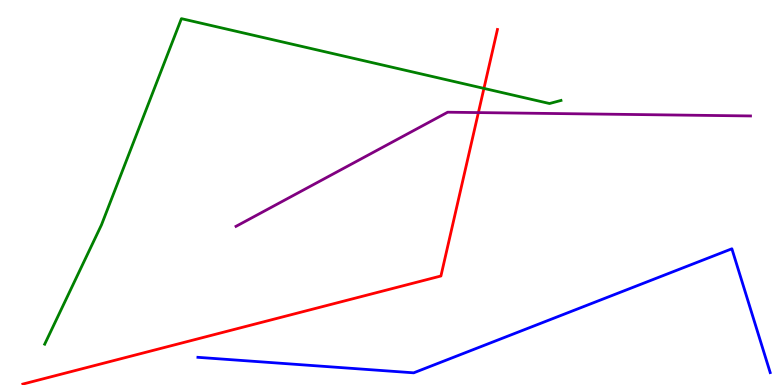[{'lines': ['blue', 'red'], 'intersections': []}, {'lines': ['green', 'red'], 'intersections': [{'x': 6.24, 'y': 7.7}]}, {'lines': ['purple', 'red'], 'intersections': [{'x': 6.17, 'y': 7.08}]}, {'lines': ['blue', 'green'], 'intersections': []}, {'lines': ['blue', 'purple'], 'intersections': []}, {'lines': ['green', 'purple'], 'intersections': []}]